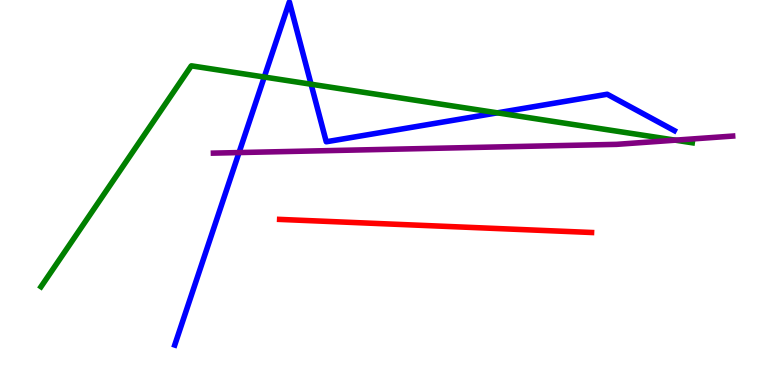[{'lines': ['blue', 'red'], 'intersections': []}, {'lines': ['green', 'red'], 'intersections': []}, {'lines': ['purple', 'red'], 'intersections': []}, {'lines': ['blue', 'green'], 'intersections': [{'x': 3.41, 'y': 8.0}, {'x': 4.01, 'y': 7.81}, {'x': 6.42, 'y': 7.07}]}, {'lines': ['blue', 'purple'], 'intersections': [{'x': 3.08, 'y': 6.04}]}, {'lines': ['green', 'purple'], 'intersections': [{'x': 8.71, 'y': 6.36}]}]